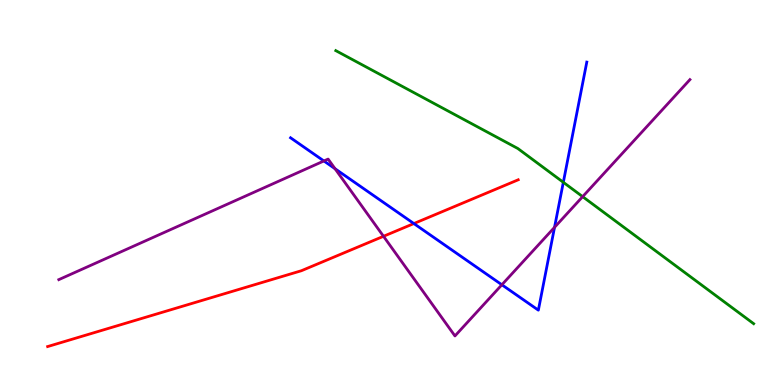[{'lines': ['blue', 'red'], 'intersections': [{'x': 5.34, 'y': 4.19}]}, {'lines': ['green', 'red'], 'intersections': []}, {'lines': ['purple', 'red'], 'intersections': [{'x': 4.95, 'y': 3.86}]}, {'lines': ['blue', 'green'], 'intersections': [{'x': 7.27, 'y': 5.27}]}, {'lines': ['blue', 'purple'], 'intersections': [{'x': 4.18, 'y': 5.82}, {'x': 4.32, 'y': 5.62}, {'x': 6.48, 'y': 2.6}, {'x': 7.16, 'y': 4.1}]}, {'lines': ['green', 'purple'], 'intersections': [{'x': 7.52, 'y': 4.89}]}]